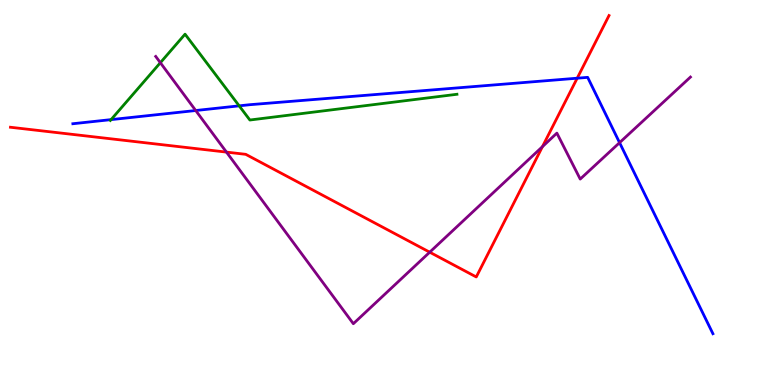[{'lines': ['blue', 'red'], 'intersections': [{'x': 7.45, 'y': 7.97}]}, {'lines': ['green', 'red'], 'intersections': []}, {'lines': ['purple', 'red'], 'intersections': [{'x': 2.92, 'y': 6.05}, {'x': 5.54, 'y': 3.45}, {'x': 7.0, 'y': 6.19}]}, {'lines': ['blue', 'green'], 'intersections': [{'x': 1.43, 'y': 6.89}, {'x': 3.09, 'y': 7.25}]}, {'lines': ['blue', 'purple'], 'intersections': [{'x': 2.53, 'y': 7.13}, {'x': 7.99, 'y': 6.29}]}, {'lines': ['green', 'purple'], 'intersections': [{'x': 2.07, 'y': 8.37}]}]